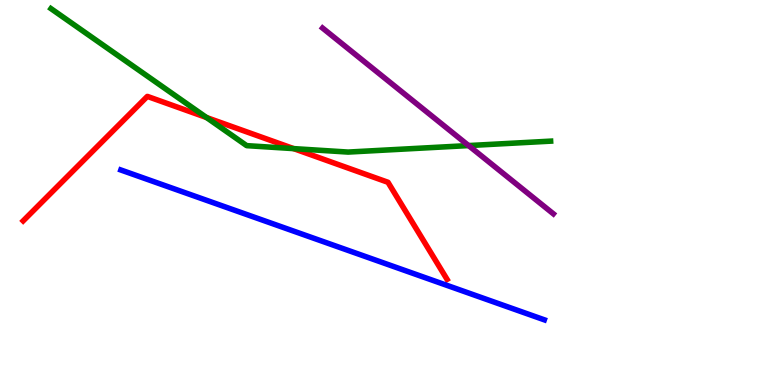[{'lines': ['blue', 'red'], 'intersections': []}, {'lines': ['green', 'red'], 'intersections': [{'x': 2.66, 'y': 6.95}, {'x': 3.79, 'y': 6.14}]}, {'lines': ['purple', 'red'], 'intersections': []}, {'lines': ['blue', 'green'], 'intersections': []}, {'lines': ['blue', 'purple'], 'intersections': []}, {'lines': ['green', 'purple'], 'intersections': [{'x': 6.05, 'y': 6.22}]}]